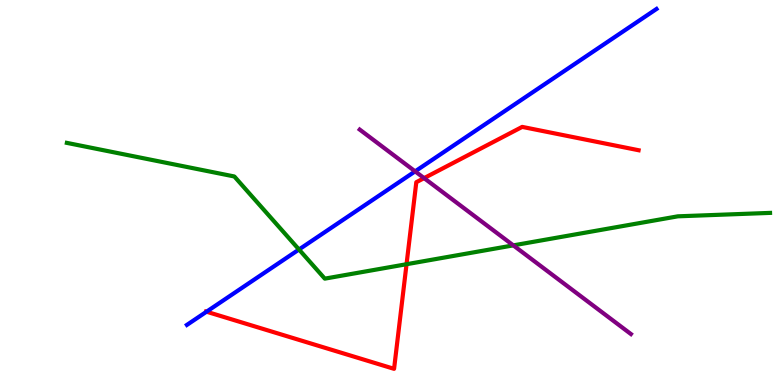[{'lines': ['blue', 'red'], 'intersections': [{'x': 2.66, 'y': 1.9}]}, {'lines': ['green', 'red'], 'intersections': [{'x': 5.25, 'y': 3.14}]}, {'lines': ['purple', 'red'], 'intersections': [{'x': 5.47, 'y': 5.37}]}, {'lines': ['blue', 'green'], 'intersections': [{'x': 3.86, 'y': 3.52}]}, {'lines': ['blue', 'purple'], 'intersections': [{'x': 5.36, 'y': 5.55}]}, {'lines': ['green', 'purple'], 'intersections': [{'x': 6.62, 'y': 3.63}]}]